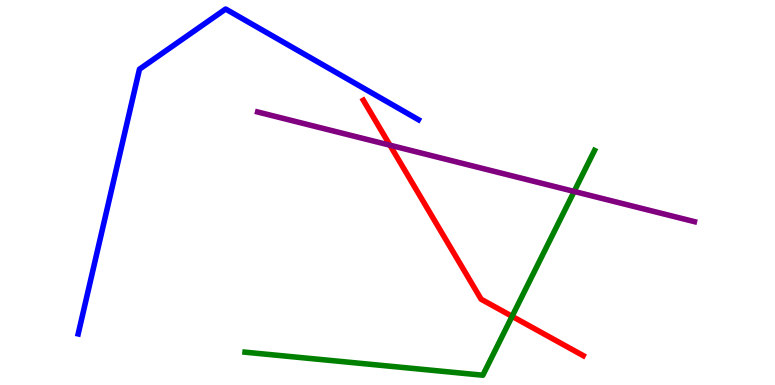[{'lines': ['blue', 'red'], 'intersections': []}, {'lines': ['green', 'red'], 'intersections': [{'x': 6.61, 'y': 1.78}]}, {'lines': ['purple', 'red'], 'intersections': [{'x': 5.03, 'y': 6.23}]}, {'lines': ['blue', 'green'], 'intersections': []}, {'lines': ['blue', 'purple'], 'intersections': []}, {'lines': ['green', 'purple'], 'intersections': [{'x': 7.41, 'y': 5.03}]}]